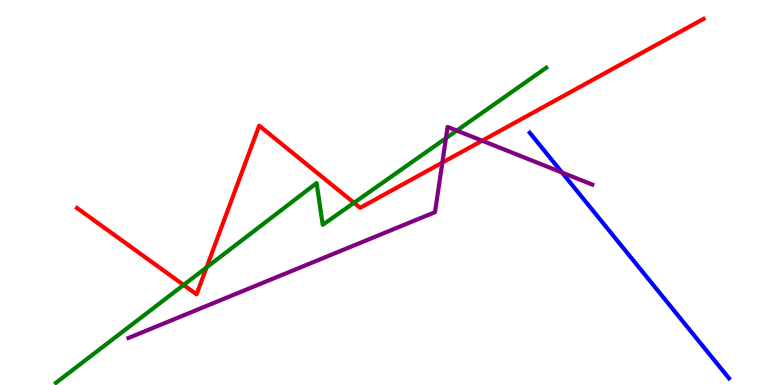[{'lines': ['blue', 'red'], 'intersections': []}, {'lines': ['green', 'red'], 'intersections': [{'x': 2.37, 'y': 2.6}, {'x': 2.67, 'y': 3.06}, {'x': 4.57, 'y': 4.73}]}, {'lines': ['purple', 'red'], 'intersections': [{'x': 5.71, 'y': 5.78}, {'x': 6.22, 'y': 6.35}]}, {'lines': ['blue', 'green'], 'intersections': []}, {'lines': ['blue', 'purple'], 'intersections': [{'x': 7.25, 'y': 5.52}]}, {'lines': ['green', 'purple'], 'intersections': [{'x': 5.75, 'y': 6.41}, {'x': 5.89, 'y': 6.61}]}]